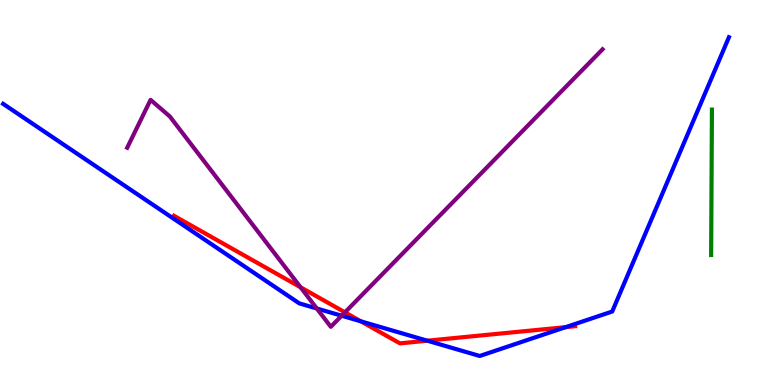[{'lines': ['blue', 'red'], 'intersections': [{'x': 4.66, 'y': 1.65}, {'x': 5.51, 'y': 1.15}, {'x': 7.3, 'y': 1.5}]}, {'lines': ['green', 'red'], 'intersections': []}, {'lines': ['purple', 'red'], 'intersections': [{'x': 3.88, 'y': 2.54}, {'x': 4.45, 'y': 1.89}]}, {'lines': ['blue', 'green'], 'intersections': []}, {'lines': ['blue', 'purple'], 'intersections': [{'x': 4.09, 'y': 1.99}, {'x': 4.41, 'y': 1.8}]}, {'lines': ['green', 'purple'], 'intersections': []}]